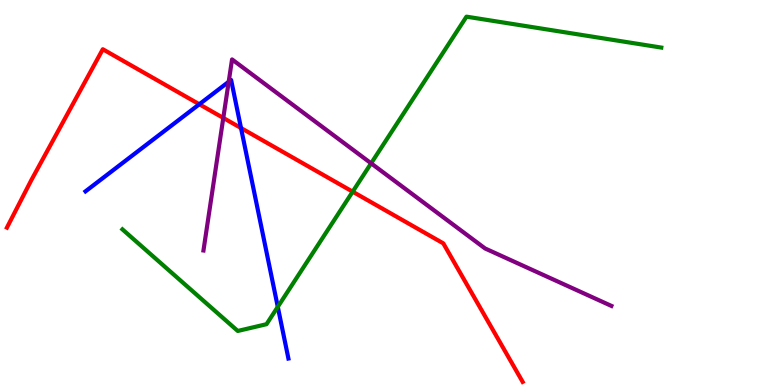[{'lines': ['blue', 'red'], 'intersections': [{'x': 2.57, 'y': 7.29}, {'x': 3.11, 'y': 6.67}]}, {'lines': ['green', 'red'], 'intersections': [{'x': 4.55, 'y': 5.02}]}, {'lines': ['purple', 'red'], 'intersections': [{'x': 2.88, 'y': 6.94}]}, {'lines': ['blue', 'green'], 'intersections': [{'x': 3.58, 'y': 2.03}]}, {'lines': ['blue', 'purple'], 'intersections': [{'x': 2.95, 'y': 7.88}]}, {'lines': ['green', 'purple'], 'intersections': [{'x': 4.79, 'y': 5.76}]}]